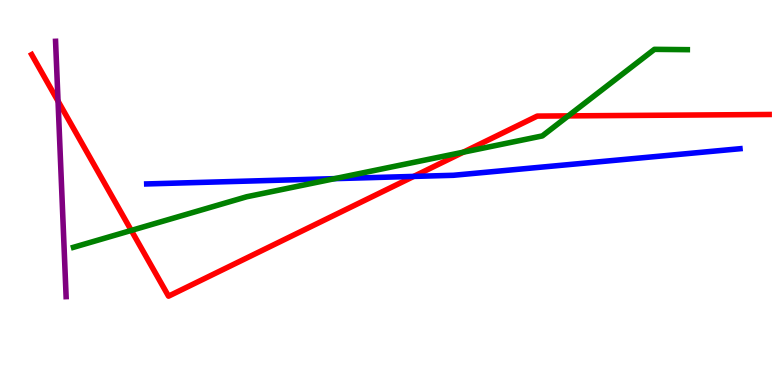[{'lines': ['blue', 'red'], 'intersections': [{'x': 5.34, 'y': 5.42}]}, {'lines': ['green', 'red'], 'intersections': [{'x': 1.69, 'y': 4.01}, {'x': 5.98, 'y': 6.05}, {'x': 7.33, 'y': 6.99}]}, {'lines': ['purple', 'red'], 'intersections': [{'x': 0.749, 'y': 7.37}]}, {'lines': ['blue', 'green'], 'intersections': [{'x': 4.32, 'y': 5.36}]}, {'lines': ['blue', 'purple'], 'intersections': []}, {'lines': ['green', 'purple'], 'intersections': []}]